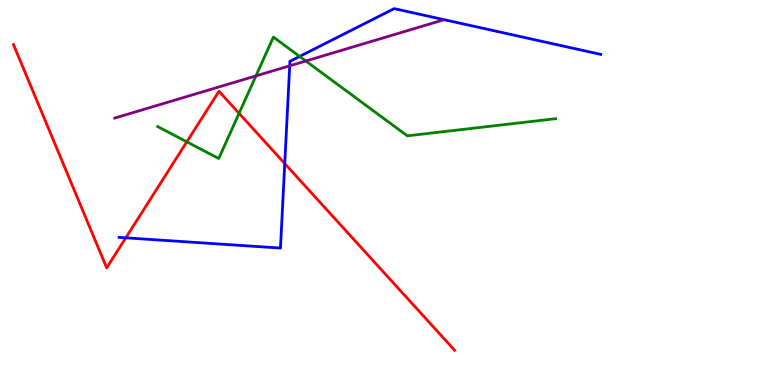[{'lines': ['blue', 'red'], 'intersections': [{'x': 1.62, 'y': 3.82}, {'x': 3.67, 'y': 5.75}]}, {'lines': ['green', 'red'], 'intersections': [{'x': 2.41, 'y': 6.32}, {'x': 3.08, 'y': 7.06}]}, {'lines': ['purple', 'red'], 'intersections': []}, {'lines': ['blue', 'green'], 'intersections': [{'x': 3.87, 'y': 8.53}]}, {'lines': ['blue', 'purple'], 'intersections': [{'x': 3.74, 'y': 8.29}]}, {'lines': ['green', 'purple'], 'intersections': [{'x': 3.3, 'y': 8.03}, {'x': 3.95, 'y': 8.42}]}]